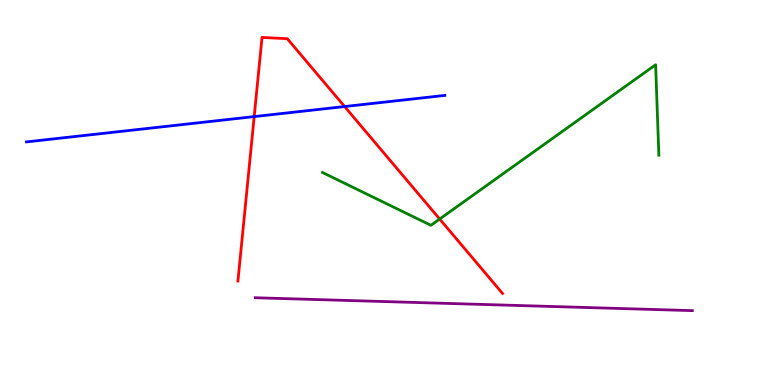[{'lines': ['blue', 'red'], 'intersections': [{'x': 3.28, 'y': 6.97}, {'x': 4.45, 'y': 7.23}]}, {'lines': ['green', 'red'], 'intersections': [{'x': 5.67, 'y': 4.31}]}, {'lines': ['purple', 'red'], 'intersections': []}, {'lines': ['blue', 'green'], 'intersections': []}, {'lines': ['blue', 'purple'], 'intersections': []}, {'lines': ['green', 'purple'], 'intersections': []}]